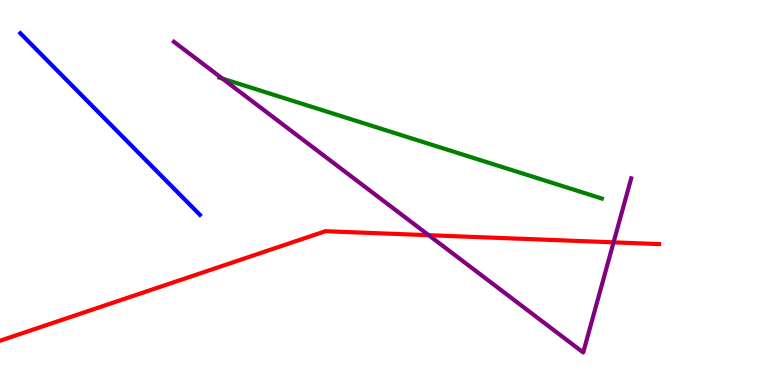[{'lines': ['blue', 'red'], 'intersections': []}, {'lines': ['green', 'red'], 'intersections': []}, {'lines': ['purple', 'red'], 'intersections': [{'x': 5.53, 'y': 3.89}, {'x': 7.92, 'y': 3.71}]}, {'lines': ['blue', 'green'], 'intersections': []}, {'lines': ['blue', 'purple'], 'intersections': []}, {'lines': ['green', 'purple'], 'intersections': [{'x': 2.87, 'y': 7.96}]}]